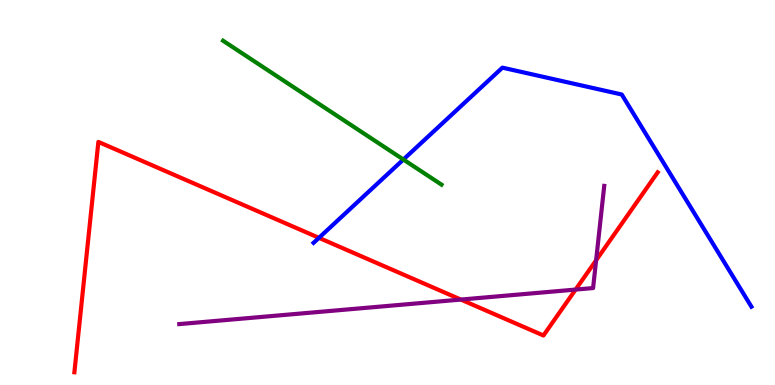[{'lines': ['blue', 'red'], 'intersections': [{'x': 4.12, 'y': 3.82}]}, {'lines': ['green', 'red'], 'intersections': []}, {'lines': ['purple', 'red'], 'intersections': [{'x': 5.95, 'y': 2.22}, {'x': 7.43, 'y': 2.48}, {'x': 7.69, 'y': 3.24}]}, {'lines': ['blue', 'green'], 'intersections': [{'x': 5.2, 'y': 5.86}]}, {'lines': ['blue', 'purple'], 'intersections': []}, {'lines': ['green', 'purple'], 'intersections': []}]